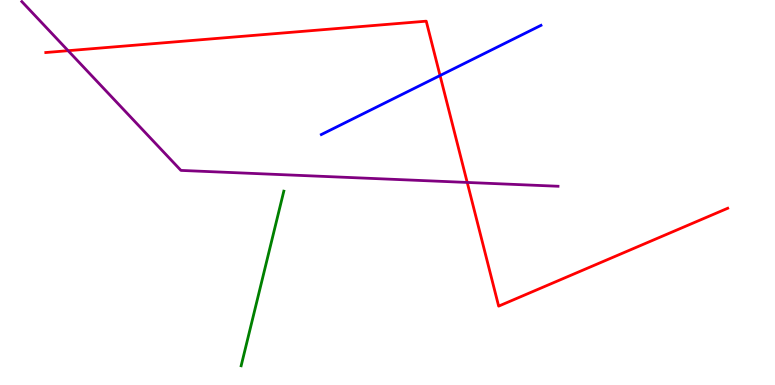[{'lines': ['blue', 'red'], 'intersections': [{'x': 5.68, 'y': 8.04}]}, {'lines': ['green', 'red'], 'intersections': []}, {'lines': ['purple', 'red'], 'intersections': [{'x': 0.879, 'y': 8.68}, {'x': 6.03, 'y': 5.26}]}, {'lines': ['blue', 'green'], 'intersections': []}, {'lines': ['blue', 'purple'], 'intersections': []}, {'lines': ['green', 'purple'], 'intersections': []}]